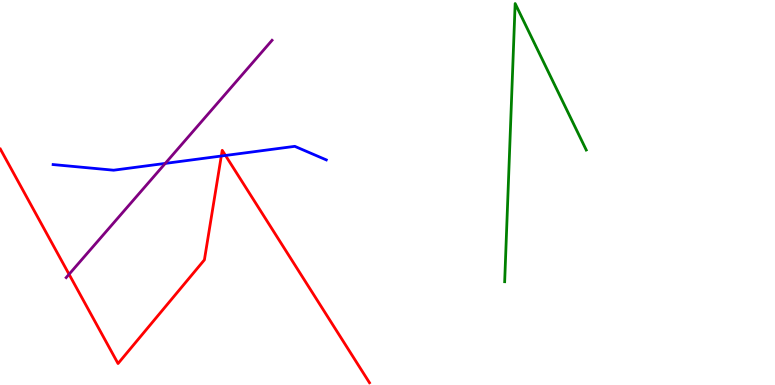[{'lines': ['blue', 'red'], 'intersections': [{'x': 2.86, 'y': 5.95}, {'x': 2.91, 'y': 5.96}]}, {'lines': ['green', 'red'], 'intersections': []}, {'lines': ['purple', 'red'], 'intersections': [{'x': 0.891, 'y': 2.88}]}, {'lines': ['blue', 'green'], 'intersections': []}, {'lines': ['blue', 'purple'], 'intersections': [{'x': 2.13, 'y': 5.76}]}, {'lines': ['green', 'purple'], 'intersections': []}]